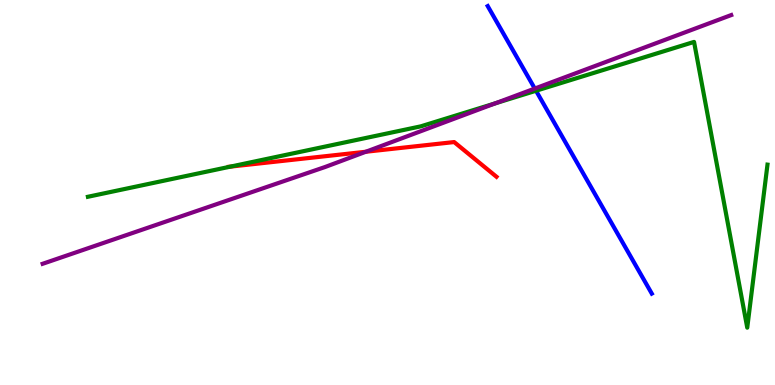[{'lines': ['blue', 'red'], 'intersections': []}, {'lines': ['green', 'red'], 'intersections': [{'x': 2.97, 'y': 5.67}]}, {'lines': ['purple', 'red'], 'intersections': [{'x': 4.72, 'y': 6.06}]}, {'lines': ['blue', 'green'], 'intersections': [{'x': 6.92, 'y': 7.64}]}, {'lines': ['blue', 'purple'], 'intersections': [{'x': 6.9, 'y': 7.7}]}, {'lines': ['green', 'purple'], 'intersections': [{'x': 6.39, 'y': 7.32}]}]